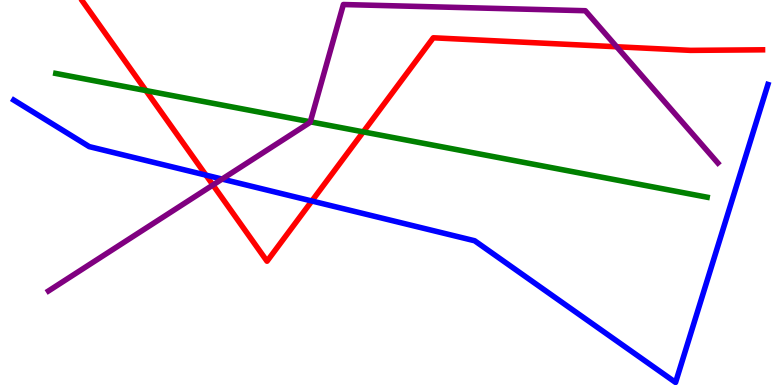[{'lines': ['blue', 'red'], 'intersections': [{'x': 2.66, 'y': 5.45}, {'x': 4.02, 'y': 4.78}]}, {'lines': ['green', 'red'], 'intersections': [{'x': 1.88, 'y': 7.65}, {'x': 4.69, 'y': 6.57}]}, {'lines': ['purple', 'red'], 'intersections': [{'x': 2.75, 'y': 5.2}, {'x': 7.96, 'y': 8.79}]}, {'lines': ['blue', 'green'], 'intersections': []}, {'lines': ['blue', 'purple'], 'intersections': [{'x': 2.87, 'y': 5.35}]}, {'lines': ['green', 'purple'], 'intersections': [{'x': 4.0, 'y': 6.84}]}]